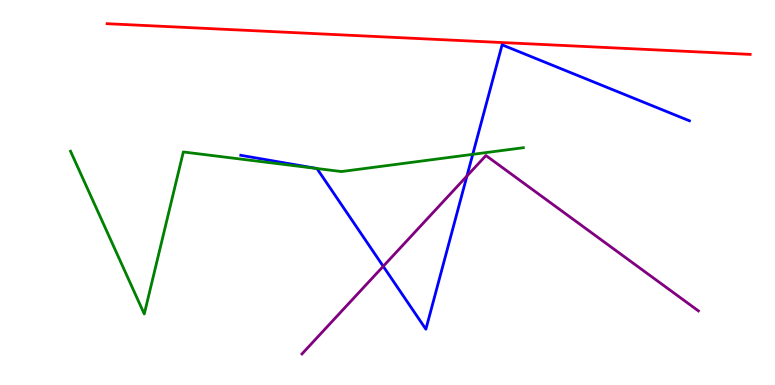[{'lines': ['blue', 'red'], 'intersections': []}, {'lines': ['green', 'red'], 'intersections': []}, {'lines': ['purple', 'red'], 'intersections': []}, {'lines': ['blue', 'green'], 'intersections': [{'x': 4.09, 'y': 5.62}, {'x': 6.1, 'y': 5.99}]}, {'lines': ['blue', 'purple'], 'intersections': [{'x': 4.94, 'y': 3.08}, {'x': 6.03, 'y': 5.43}]}, {'lines': ['green', 'purple'], 'intersections': []}]